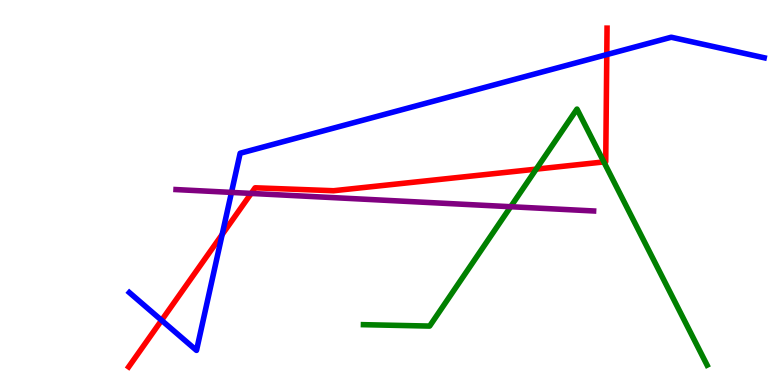[{'lines': ['blue', 'red'], 'intersections': [{'x': 2.08, 'y': 1.68}, {'x': 2.87, 'y': 3.91}, {'x': 7.83, 'y': 8.58}]}, {'lines': ['green', 'red'], 'intersections': [{'x': 6.92, 'y': 5.61}, {'x': 7.79, 'y': 5.79}]}, {'lines': ['purple', 'red'], 'intersections': [{'x': 3.24, 'y': 4.98}]}, {'lines': ['blue', 'green'], 'intersections': []}, {'lines': ['blue', 'purple'], 'intersections': [{'x': 2.99, 'y': 5.0}]}, {'lines': ['green', 'purple'], 'intersections': [{'x': 6.59, 'y': 4.63}]}]